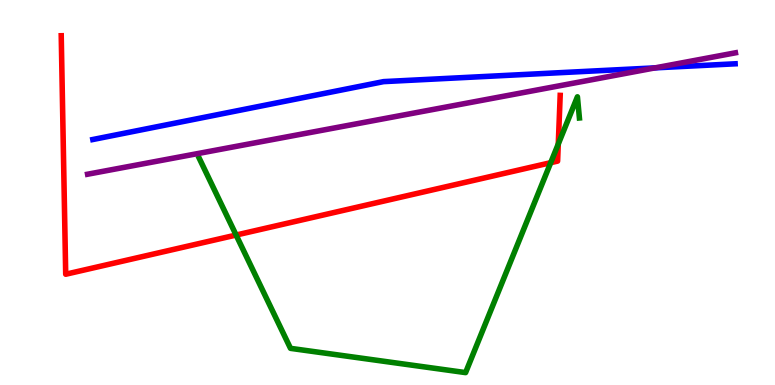[{'lines': ['blue', 'red'], 'intersections': []}, {'lines': ['green', 'red'], 'intersections': [{'x': 3.05, 'y': 3.89}, {'x': 7.11, 'y': 5.77}, {'x': 7.2, 'y': 6.26}]}, {'lines': ['purple', 'red'], 'intersections': []}, {'lines': ['blue', 'green'], 'intersections': []}, {'lines': ['blue', 'purple'], 'intersections': [{'x': 8.45, 'y': 8.24}]}, {'lines': ['green', 'purple'], 'intersections': []}]